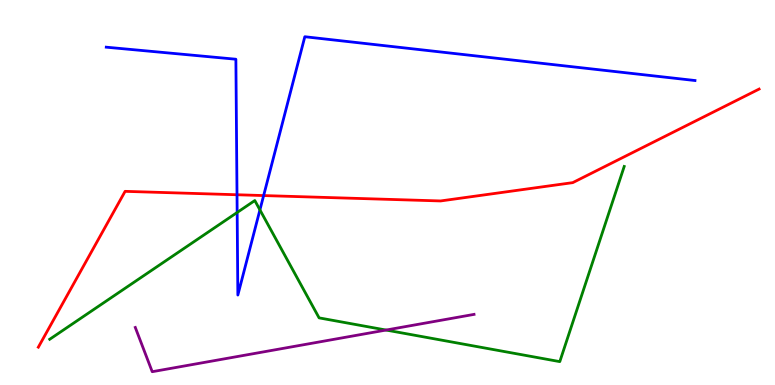[{'lines': ['blue', 'red'], 'intersections': [{'x': 3.06, 'y': 4.94}, {'x': 3.4, 'y': 4.92}]}, {'lines': ['green', 'red'], 'intersections': []}, {'lines': ['purple', 'red'], 'intersections': []}, {'lines': ['blue', 'green'], 'intersections': [{'x': 3.06, 'y': 4.48}, {'x': 3.35, 'y': 4.55}]}, {'lines': ['blue', 'purple'], 'intersections': []}, {'lines': ['green', 'purple'], 'intersections': [{'x': 4.98, 'y': 1.43}]}]